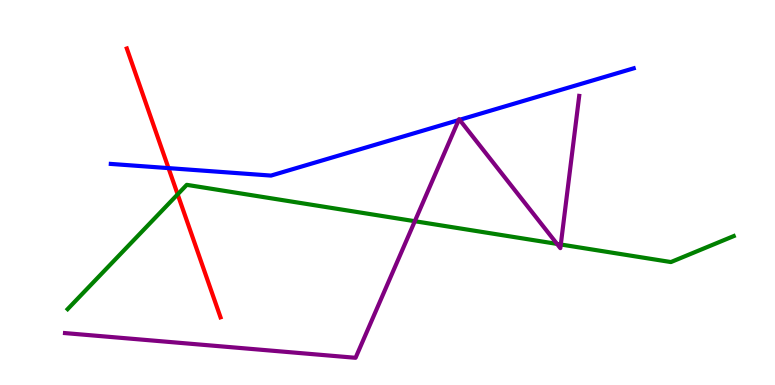[{'lines': ['blue', 'red'], 'intersections': [{'x': 2.17, 'y': 5.63}]}, {'lines': ['green', 'red'], 'intersections': [{'x': 2.29, 'y': 4.95}]}, {'lines': ['purple', 'red'], 'intersections': []}, {'lines': ['blue', 'green'], 'intersections': []}, {'lines': ['blue', 'purple'], 'intersections': [{'x': 5.92, 'y': 6.88}, {'x': 5.93, 'y': 6.89}]}, {'lines': ['green', 'purple'], 'intersections': [{'x': 5.35, 'y': 4.25}, {'x': 7.19, 'y': 3.67}, {'x': 7.24, 'y': 3.65}]}]